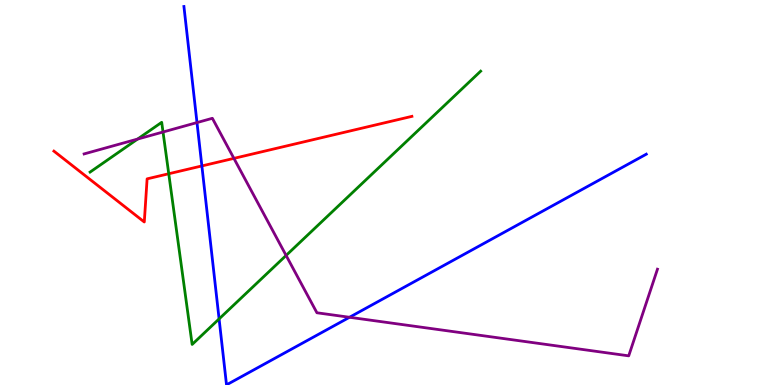[{'lines': ['blue', 'red'], 'intersections': [{'x': 2.6, 'y': 5.69}]}, {'lines': ['green', 'red'], 'intersections': [{'x': 2.18, 'y': 5.49}]}, {'lines': ['purple', 'red'], 'intersections': [{'x': 3.02, 'y': 5.89}]}, {'lines': ['blue', 'green'], 'intersections': [{'x': 2.83, 'y': 1.72}]}, {'lines': ['blue', 'purple'], 'intersections': [{'x': 2.54, 'y': 6.82}, {'x': 4.51, 'y': 1.76}]}, {'lines': ['green', 'purple'], 'intersections': [{'x': 1.78, 'y': 6.39}, {'x': 2.1, 'y': 6.57}, {'x': 3.69, 'y': 3.36}]}]